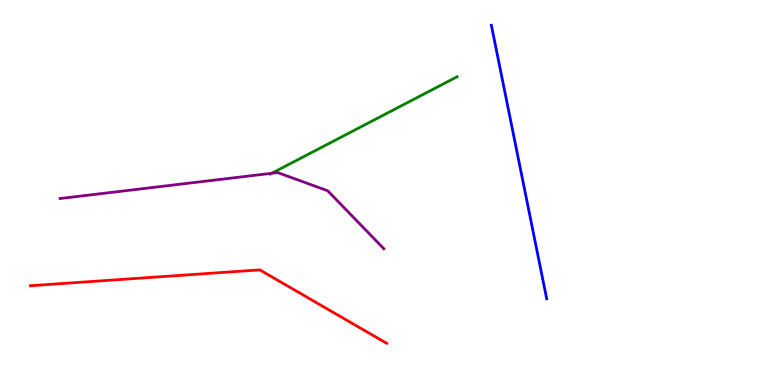[{'lines': ['blue', 'red'], 'intersections': []}, {'lines': ['green', 'red'], 'intersections': []}, {'lines': ['purple', 'red'], 'intersections': []}, {'lines': ['blue', 'green'], 'intersections': []}, {'lines': ['blue', 'purple'], 'intersections': []}, {'lines': ['green', 'purple'], 'intersections': [{'x': 3.51, 'y': 5.5}]}]